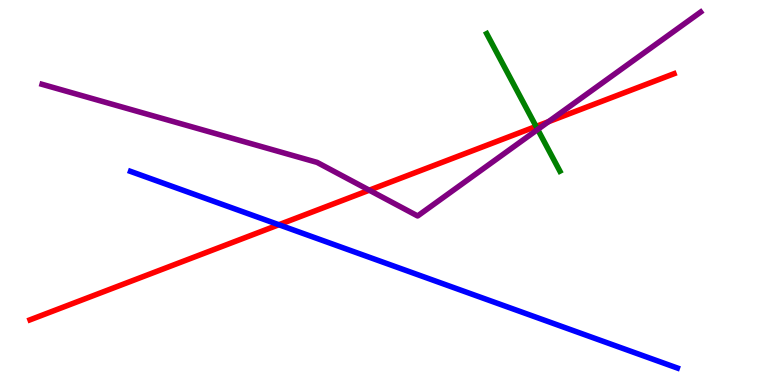[{'lines': ['blue', 'red'], 'intersections': [{'x': 3.6, 'y': 4.16}]}, {'lines': ['green', 'red'], 'intersections': [{'x': 6.92, 'y': 6.72}]}, {'lines': ['purple', 'red'], 'intersections': [{'x': 4.76, 'y': 5.06}, {'x': 7.08, 'y': 6.84}]}, {'lines': ['blue', 'green'], 'intersections': []}, {'lines': ['blue', 'purple'], 'intersections': []}, {'lines': ['green', 'purple'], 'intersections': [{'x': 6.94, 'y': 6.64}]}]